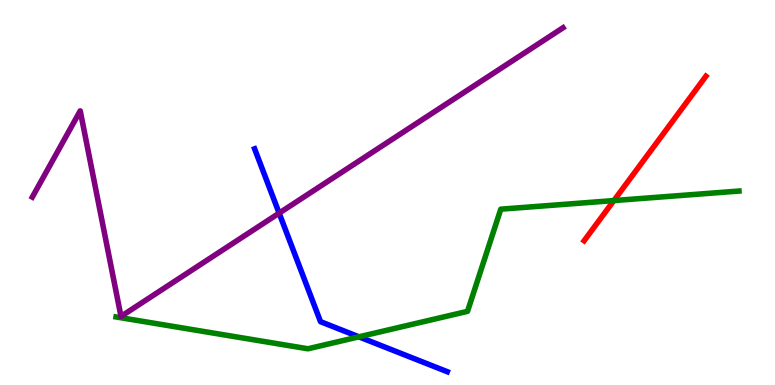[{'lines': ['blue', 'red'], 'intersections': []}, {'lines': ['green', 'red'], 'intersections': [{'x': 7.92, 'y': 4.79}]}, {'lines': ['purple', 'red'], 'intersections': []}, {'lines': ['blue', 'green'], 'intersections': [{'x': 4.63, 'y': 1.25}]}, {'lines': ['blue', 'purple'], 'intersections': [{'x': 3.6, 'y': 4.46}]}, {'lines': ['green', 'purple'], 'intersections': []}]